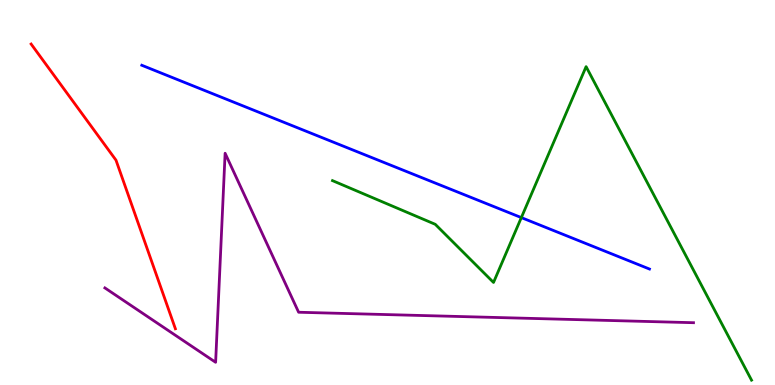[{'lines': ['blue', 'red'], 'intersections': []}, {'lines': ['green', 'red'], 'intersections': []}, {'lines': ['purple', 'red'], 'intersections': []}, {'lines': ['blue', 'green'], 'intersections': [{'x': 6.73, 'y': 4.35}]}, {'lines': ['blue', 'purple'], 'intersections': []}, {'lines': ['green', 'purple'], 'intersections': []}]